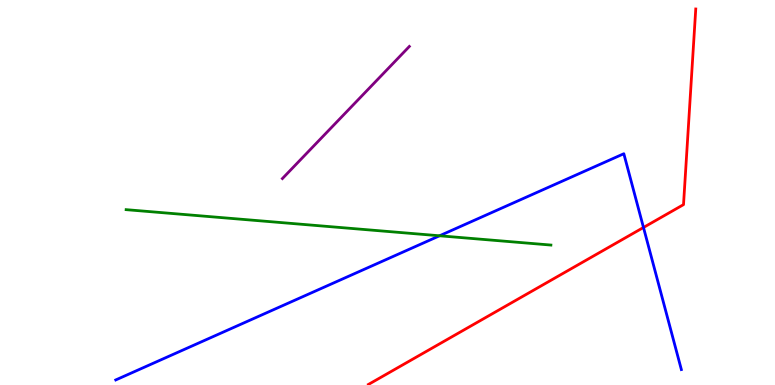[{'lines': ['blue', 'red'], 'intersections': [{'x': 8.3, 'y': 4.09}]}, {'lines': ['green', 'red'], 'intersections': []}, {'lines': ['purple', 'red'], 'intersections': []}, {'lines': ['blue', 'green'], 'intersections': [{'x': 5.67, 'y': 3.88}]}, {'lines': ['blue', 'purple'], 'intersections': []}, {'lines': ['green', 'purple'], 'intersections': []}]